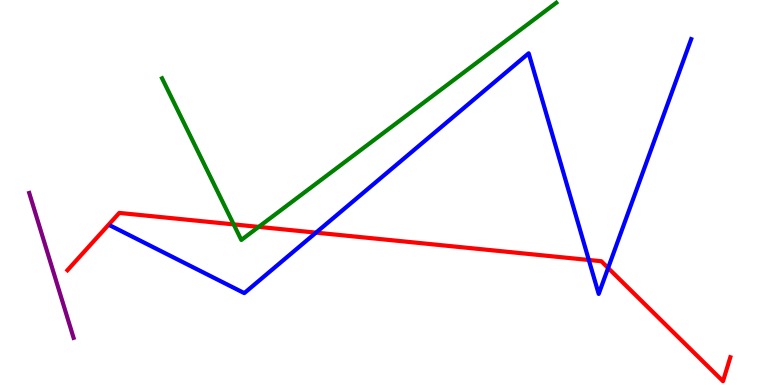[{'lines': ['blue', 'red'], 'intersections': [{'x': 4.08, 'y': 3.96}, {'x': 7.6, 'y': 3.25}, {'x': 7.85, 'y': 3.04}]}, {'lines': ['green', 'red'], 'intersections': [{'x': 3.02, 'y': 4.17}, {'x': 3.34, 'y': 4.11}]}, {'lines': ['purple', 'red'], 'intersections': []}, {'lines': ['blue', 'green'], 'intersections': []}, {'lines': ['blue', 'purple'], 'intersections': []}, {'lines': ['green', 'purple'], 'intersections': []}]